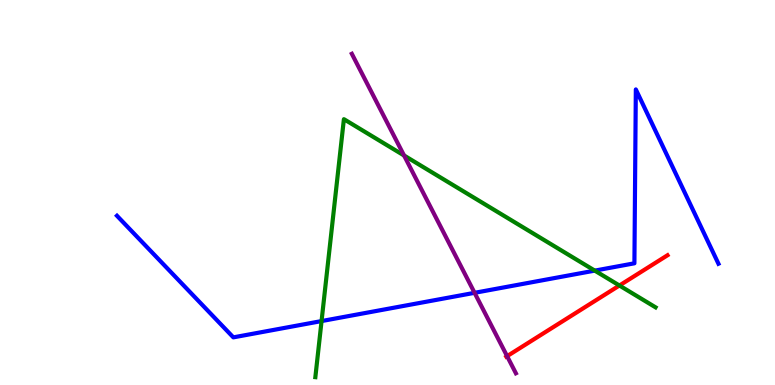[{'lines': ['blue', 'red'], 'intersections': []}, {'lines': ['green', 'red'], 'intersections': [{'x': 7.99, 'y': 2.58}]}, {'lines': ['purple', 'red'], 'intersections': [{'x': 6.54, 'y': 0.749}]}, {'lines': ['blue', 'green'], 'intersections': [{'x': 4.15, 'y': 1.66}, {'x': 7.67, 'y': 2.97}]}, {'lines': ['blue', 'purple'], 'intersections': [{'x': 6.12, 'y': 2.39}]}, {'lines': ['green', 'purple'], 'intersections': [{'x': 5.21, 'y': 5.96}]}]